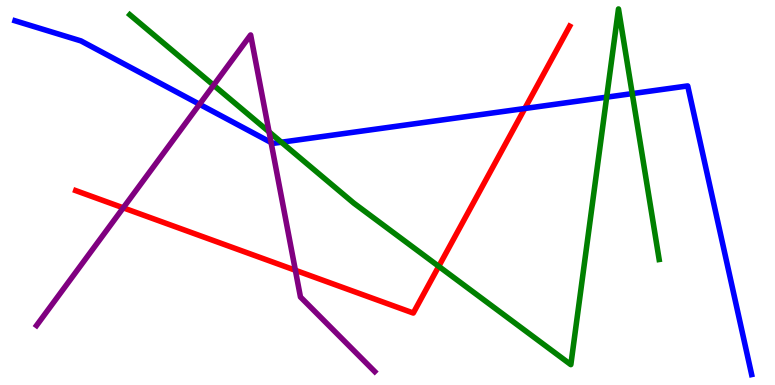[{'lines': ['blue', 'red'], 'intersections': [{'x': 6.77, 'y': 7.18}]}, {'lines': ['green', 'red'], 'intersections': [{'x': 5.66, 'y': 3.08}]}, {'lines': ['purple', 'red'], 'intersections': [{'x': 1.59, 'y': 4.6}, {'x': 3.81, 'y': 2.98}]}, {'lines': ['blue', 'green'], 'intersections': [{'x': 3.63, 'y': 6.31}, {'x': 7.83, 'y': 7.48}, {'x': 8.16, 'y': 7.57}]}, {'lines': ['blue', 'purple'], 'intersections': [{'x': 2.57, 'y': 7.29}, {'x': 3.5, 'y': 6.3}]}, {'lines': ['green', 'purple'], 'intersections': [{'x': 2.76, 'y': 7.79}, {'x': 3.47, 'y': 6.57}]}]